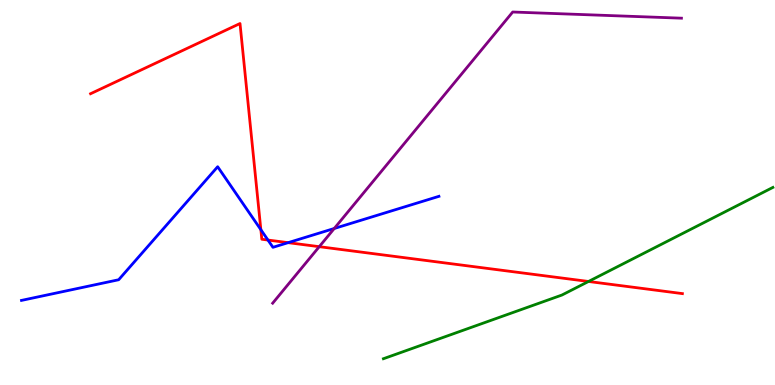[{'lines': ['blue', 'red'], 'intersections': [{'x': 3.37, 'y': 4.03}, {'x': 3.46, 'y': 3.76}, {'x': 3.72, 'y': 3.7}]}, {'lines': ['green', 'red'], 'intersections': [{'x': 7.59, 'y': 2.69}]}, {'lines': ['purple', 'red'], 'intersections': [{'x': 4.12, 'y': 3.59}]}, {'lines': ['blue', 'green'], 'intersections': []}, {'lines': ['blue', 'purple'], 'intersections': [{'x': 4.31, 'y': 4.07}]}, {'lines': ['green', 'purple'], 'intersections': []}]